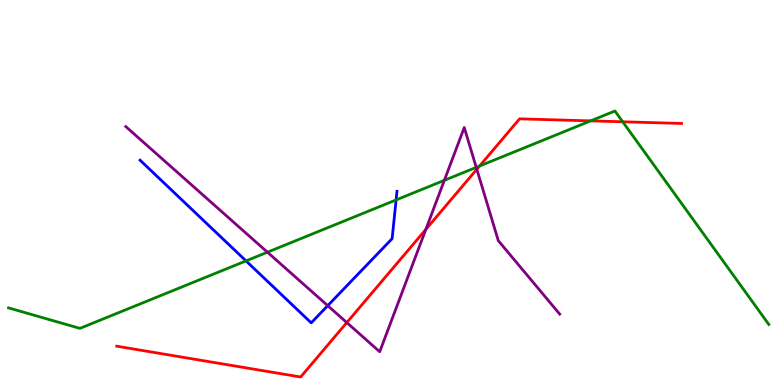[{'lines': ['blue', 'red'], 'intersections': []}, {'lines': ['green', 'red'], 'intersections': [{'x': 6.19, 'y': 5.69}, {'x': 7.62, 'y': 6.86}, {'x': 8.03, 'y': 6.84}]}, {'lines': ['purple', 'red'], 'intersections': [{'x': 4.47, 'y': 1.62}, {'x': 5.49, 'y': 4.04}, {'x': 6.15, 'y': 5.6}]}, {'lines': ['blue', 'green'], 'intersections': [{'x': 3.17, 'y': 3.22}, {'x': 5.11, 'y': 4.81}]}, {'lines': ['blue', 'purple'], 'intersections': [{'x': 4.23, 'y': 2.06}]}, {'lines': ['green', 'purple'], 'intersections': [{'x': 3.45, 'y': 3.45}, {'x': 5.73, 'y': 5.32}, {'x': 6.15, 'y': 5.65}]}]